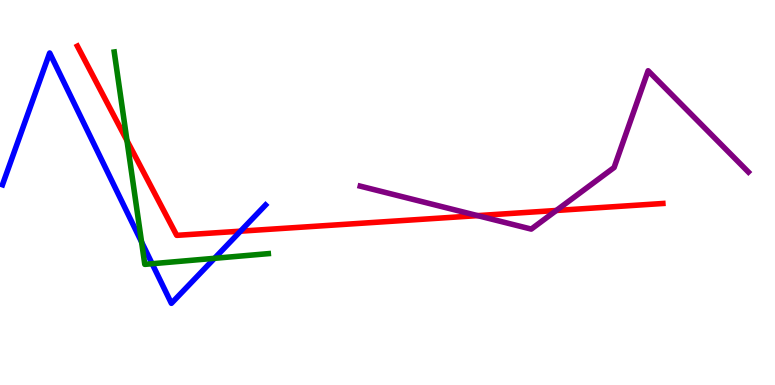[{'lines': ['blue', 'red'], 'intersections': [{'x': 3.1, 'y': 4.0}]}, {'lines': ['green', 'red'], 'intersections': [{'x': 1.64, 'y': 6.35}]}, {'lines': ['purple', 'red'], 'intersections': [{'x': 6.16, 'y': 4.4}, {'x': 7.18, 'y': 4.53}]}, {'lines': ['blue', 'green'], 'intersections': [{'x': 1.83, 'y': 3.71}, {'x': 1.96, 'y': 3.15}, {'x': 2.77, 'y': 3.29}]}, {'lines': ['blue', 'purple'], 'intersections': []}, {'lines': ['green', 'purple'], 'intersections': []}]